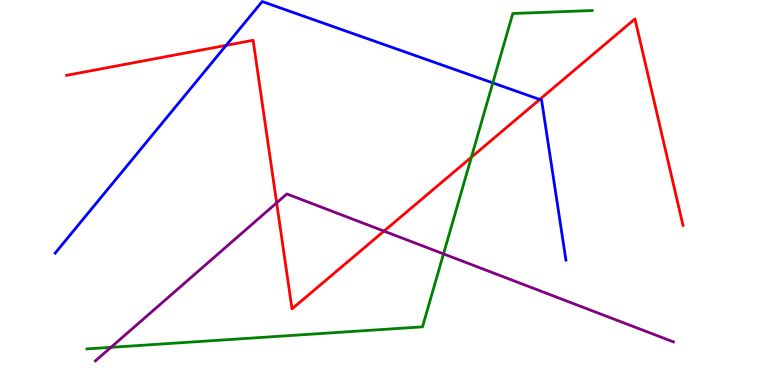[{'lines': ['blue', 'red'], 'intersections': [{'x': 2.92, 'y': 8.82}, {'x': 6.96, 'y': 7.42}]}, {'lines': ['green', 'red'], 'intersections': [{'x': 6.08, 'y': 5.92}]}, {'lines': ['purple', 'red'], 'intersections': [{'x': 3.57, 'y': 4.73}, {'x': 4.95, 'y': 4.0}]}, {'lines': ['blue', 'green'], 'intersections': [{'x': 6.36, 'y': 7.85}]}, {'lines': ['blue', 'purple'], 'intersections': []}, {'lines': ['green', 'purple'], 'intersections': [{'x': 1.43, 'y': 0.978}, {'x': 5.72, 'y': 3.41}]}]